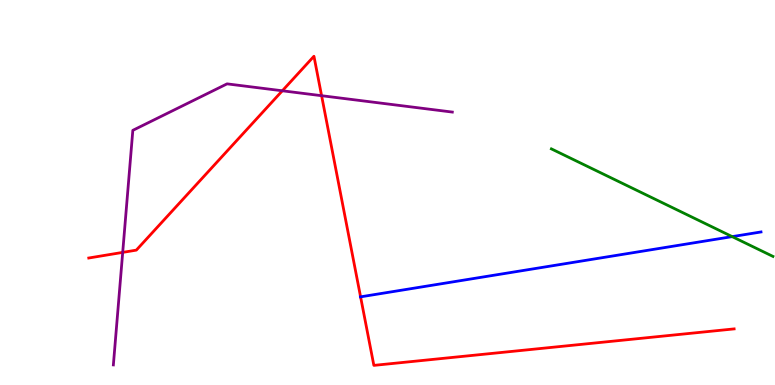[{'lines': ['blue', 'red'], 'intersections': [{'x': 4.65, 'y': 2.29}]}, {'lines': ['green', 'red'], 'intersections': []}, {'lines': ['purple', 'red'], 'intersections': [{'x': 1.58, 'y': 3.44}, {'x': 3.64, 'y': 7.64}, {'x': 4.15, 'y': 7.51}]}, {'lines': ['blue', 'green'], 'intersections': [{'x': 9.45, 'y': 3.85}]}, {'lines': ['blue', 'purple'], 'intersections': []}, {'lines': ['green', 'purple'], 'intersections': []}]